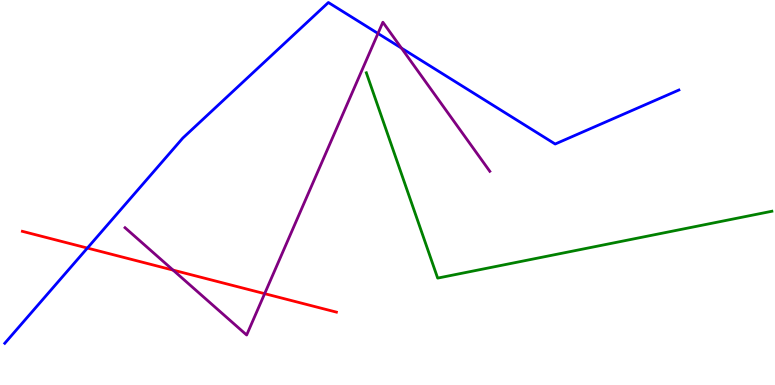[{'lines': ['blue', 'red'], 'intersections': [{'x': 1.13, 'y': 3.56}]}, {'lines': ['green', 'red'], 'intersections': []}, {'lines': ['purple', 'red'], 'intersections': [{'x': 2.23, 'y': 2.98}, {'x': 3.41, 'y': 2.37}]}, {'lines': ['blue', 'green'], 'intersections': []}, {'lines': ['blue', 'purple'], 'intersections': [{'x': 4.88, 'y': 9.13}, {'x': 5.18, 'y': 8.75}]}, {'lines': ['green', 'purple'], 'intersections': []}]